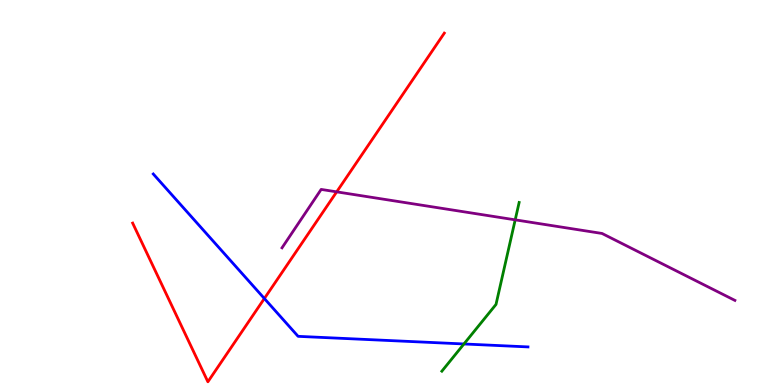[{'lines': ['blue', 'red'], 'intersections': [{'x': 3.41, 'y': 2.25}]}, {'lines': ['green', 'red'], 'intersections': []}, {'lines': ['purple', 'red'], 'intersections': [{'x': 4.34, 'y': 5.02}]}, {'lines': ['blue', 'green'], 'intersections': [{'x': 5.99, 'y': 1.07}]}, {'lines': ['blue', 'purple'], 'intersections': []}, {'lines': ['green', 'purple'], 'intersections': [{'x': 6.65, 'y': 4.29}]}]